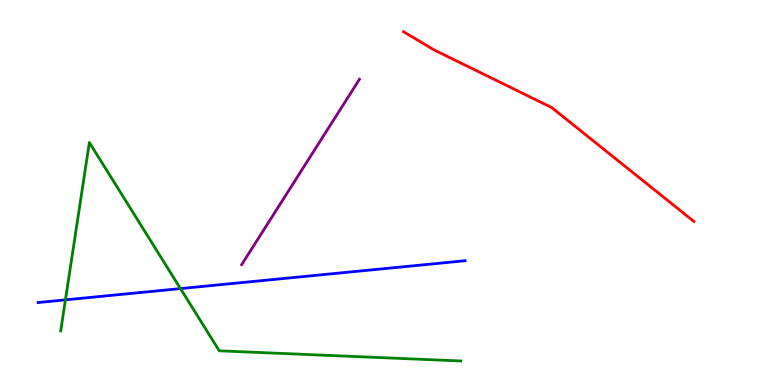[{'lines': ['blue', 'red'], 'intersections': []}, {'lines': ['green', 'red'], 'intersections': []}, {'lines': ['purple', 'red'], 'intersections': []}, {'lines': ['blue', 'green'], 'intersections': [{'x': 0.844, 'y': 2.21}, {'x': 2.33, 'y': 2.5}]}, {'lines': ['blue', 'purple'], 'intersections': []}, {'lines': ['green', 'purple'], 'intersections': []}]